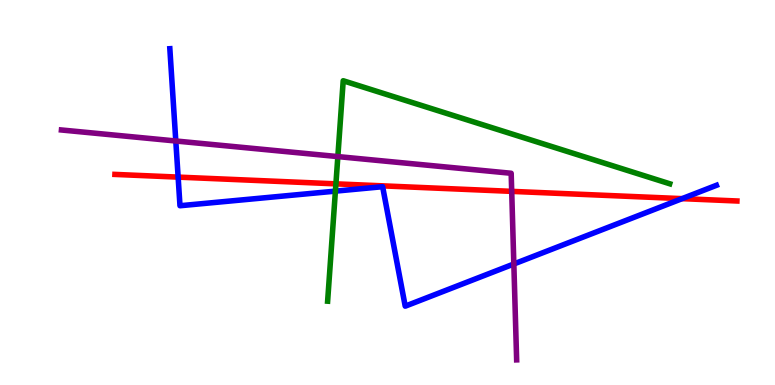[{'lines': ['blue', 'red'], 'intersections': [{'x': 2.3, 'y': 5.4}, {'x': 8.8, 'y': 4.84}]}, {'lines': ['green', 'red'], 'intersections': [{'x': 4.33, 'y': 5.22}]}, {'lines': ['purple', 'red'], 'intersections': [{'x': 6.6, 'y': 5.03}]}, {'lines': ['blue', 'green'], 'intersections': [{'x': 4.33, 'y': 5.04}]}, {'lines': ['blue', 'purple'], 'intersections': [{'x': 2.27, 'y': 6.34}, {'x': 6.63, 'y': 3.14}]}, {'lines': ['green', 'purple'], 'intersections': [{'x': 4.36, 'y': 5.93}]}]